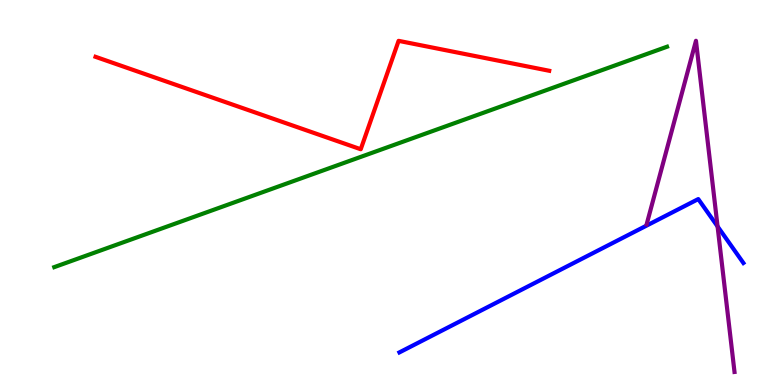[{'lines': ['blue', 'red'], 'intersections': []}, {'lines': ['green', 'red'], 'intersections': []}, {'lines': ['purple', 'red'], 'intersections': []}, {'lines': ['blue', 'green'], 'intersections': []}, {'lines': ['blue', 'purple'], 'intersections': [{'x': 9.26, 'y': 4.12}]}, {'lines': ['green', 'purple'], 'intersections': []}]